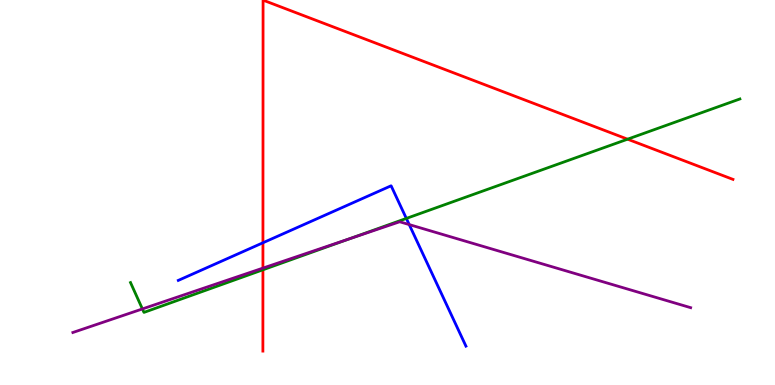[{'lines': ['blue', 'red'], 'intersections': [{'x': 3.39, 'y': 3.69}]}, {'lines': ['green', 'red'], 'intersections': [{'x': 3.39, 'y': 2.99}, {'x': 8.1, 'y': 6.38}]}, {'lines': ['purple', 'red'], 'intersections': [{'x': 3.39, 'y': 3.04}]}, {'lines': ['blue', 'green'], 'intersections': [{'x': 5.24, 'y': 4.33}]}, {'lines': ['blue', 'purple'], 'intersections': [{'x': 5.28, 'y': 4.17}]}, {'lines': ['green', 'purple'], 'intersections': [{'x': 1.84, 'y': 1.98}, {'x': 4.52, 'y': 3.8}]}]